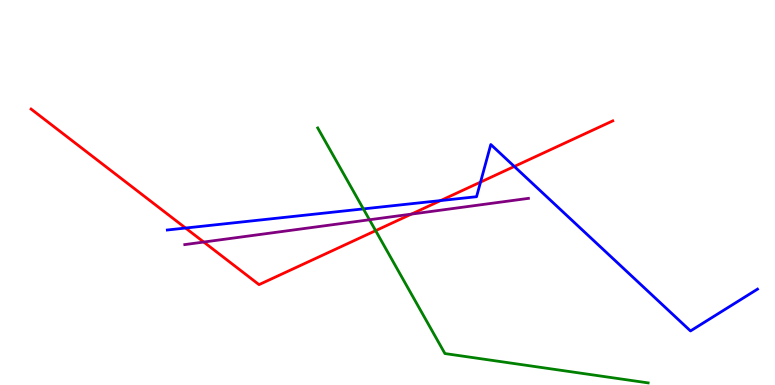[{'lines': ['blue', 'red'], 'intersections': [{'x': 2.39, 'y': 4.08}, {'x': 5.69, 'y': 4.79}, {'x': 6.2, 'y': 5.27}, {'x': 6.64, 'y': 5.68}]}, {'lines': ['green', 'red'], 'intersections': [{'x': 4.85, 'y': 4.01}]}, {'lines': ['purple', 'red'], 'intersections': [{'x': 2.63, 'y': 3.71}, {'x': 5.31, 'y': 4.44}]}, {'lines': ['blue', 'green'], 'intersections': [{'x': 4.69, 'y': 4.57}]}, {'lines': ['blue', 'purple'], 'intersections': []}, {'lines': ['green', 'purple'], 'intersections': [{'x': 4.77, 'y': 4.29}]}]